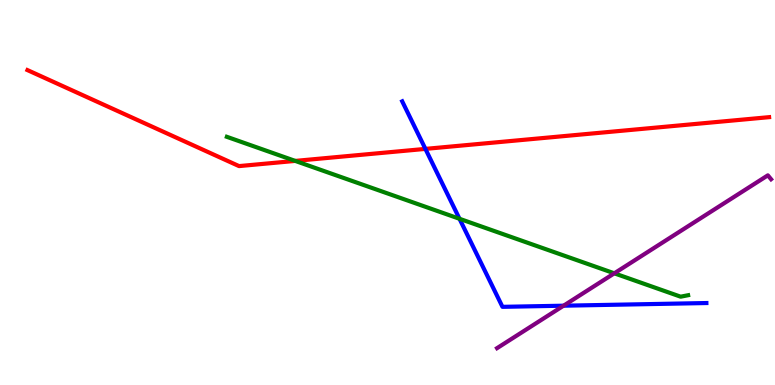[{'lines': ['blue', 'red'], 'intersections': [{'x': 5.49, 'y': 6.13}]}, {'lines': ['green', 'red'], 'intersections': [{'x': 3.81, 'y': 5.82}]}, {'lines': ['purple', 'red'], 'intersections': []}, {'lines': ['blue', 'green'], 'intersections': [{'x': 5.93, 'y': 4.32}]}, {'lines': ['blue', 'purple'], 'intersections': [{'x': 7.27, 'y': 2.06}]}, {'lines': ['green', 'purple'], 'intersections': [{'x': 7.93, 'y': 2.9}]}]